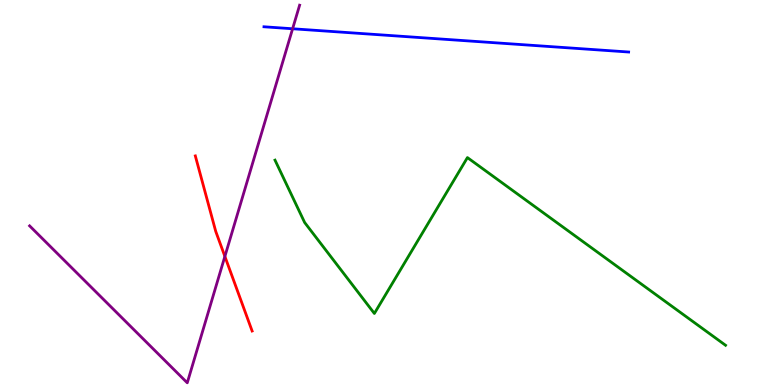[{'lines': ['blue', 'red'], 'intersections': []}, {'lines': ['green', 'red'], 'intersections': []}, {'lines': ['purple', 'red'], 'intersections': [{'x': 2.9, 'y': 3.34}]}, {'lines': ['blue', 'green'], 'intersections': []}, {'lines': ['blue', 'purple'], 'intersections': [{'x': 3.78, 'y': 9.25}]}, {'lines': ['green', 'purple'], 'intersections': []}]